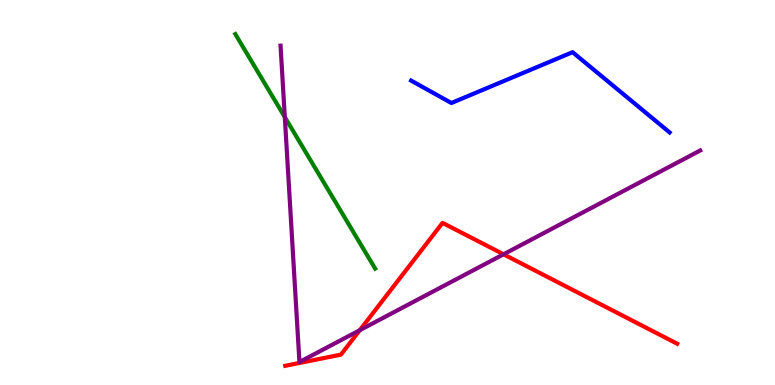[{'lines': ['blue', 'red'], 'intersections': []}, {'lines': ['green', 'red'], 'intersections': []}, {'lines': ['purple', 'red'], 'intersections': [{'x': 4.64, 'y': 1.42}, {'x': 6.5, 'y': 3.39}]}, {'lines': ['blue', 'green'], 'intersections': []}, {'lines': ['blue', 'purple'], 'intersections': []}, {'lines': ['green', 'purple'], 'intersections': [{'x': 3.68, 'y': 6.96}]}]